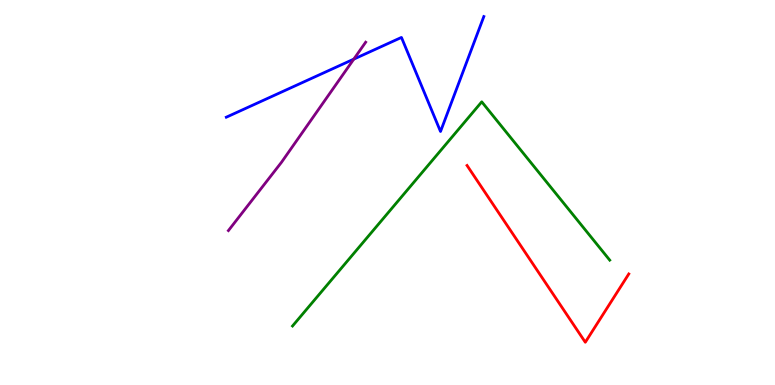[{'lines': ['blue', 'red'], 'intersections': []}, {'lines': ['green', 'red'], 'intersections': []}, {'lines': ['purple', 'red'], 'intersections': []}, {'lines': ['blue', 'green'], 'intersections': []}, {'lines': ['blue', 'purple'], 'intersections': [{'x': 4.57, 'y': 8.46}]}, {'lines': ['green', 'purple'], 'intersections': []}]